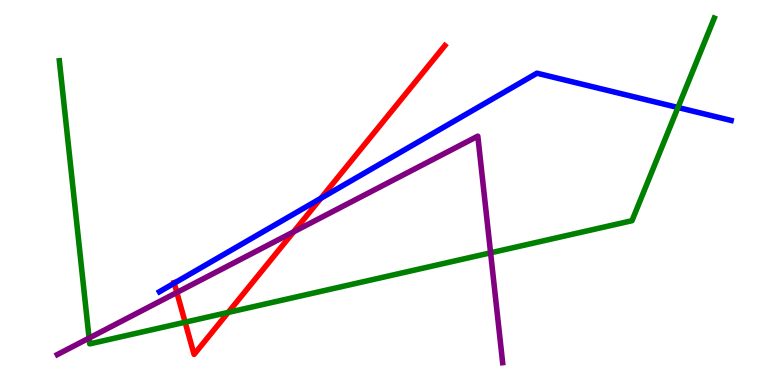[{'lines': ['blue', 'red'], 'intersections': [{'x': 2.25, 'y': 2.64}, {'x': 4.14, 'y': 4.85}]}, {'lines': ['green', 'red'], 'intersections': [{'x': 2.39, 'y': 1.63}, {'x': 2.94, 'y': 1.89}]}, {'lines': ['purple', 'red'], 'intersections': [{'x': 2.28, 'y': 2.4}, {'x': 3.79, 'y': 3.98}]}, {'lines': ['blue', 'green'], 'intersections': [{'x': 8.75, 'y': 7.21}]}, {'lines': ['blue', 'purple'], 'intersections': []}, {'lines': ['green', 'purple'], 'intersections': [{'x': 1.15, 'y': 1.22}, {'x': 6.33, 'y': 3.43}]}]